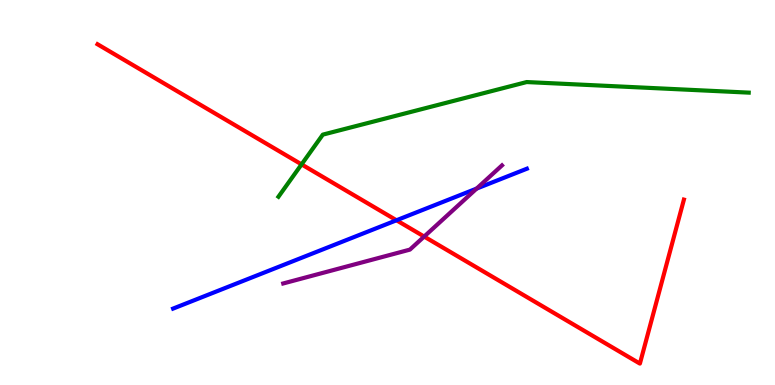[{'lines': ['blue', 'red'], 'intersections': [{'x': 5.12, 'y': 4.28}]}, {'lines': ['green', 'red'], 'intersections': [{'x': 3.89, 'y': 5.73}]}, {'lines': ['purple', 'red'], 'intersections': [{'x': 5.47, 'y': 3.86}]}, {'lines': ['blue', 'green'], 'intersections': []}, {'lines': ['blue', 'purple'], 'intersections': [{'x': 6.15, 'y': 5.1}]}, {'lines': ['green', 'purple'], 'intersections': []}]